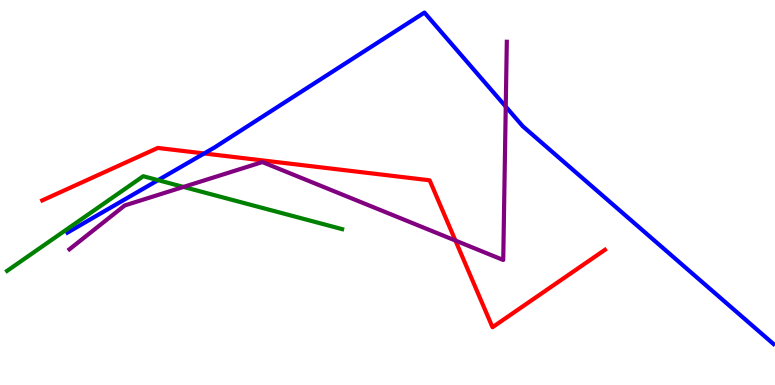[{'lines': ['blue', 'red'], 'intersections': [{'x': 2.63, 'y': 6.01}]}, {'lines': ['green', 'red'], 'intersections': []}, {'lines': ['purple', 'red'], 'intersections': [{'x': 5.88, 'y': 3.75}]}, {'lines': ['blue', 'green'], 'intersections': [{'x': 2.04, 'y': 5.32}]}, {'lines': ['blue', 'purple'], 'intersections': [{'x': 6.53, 'y': 7.23}]}, {'lines': ['green', 'purple'], 'intersections': [{'x': 2.37, 'y': 5.14}]}]